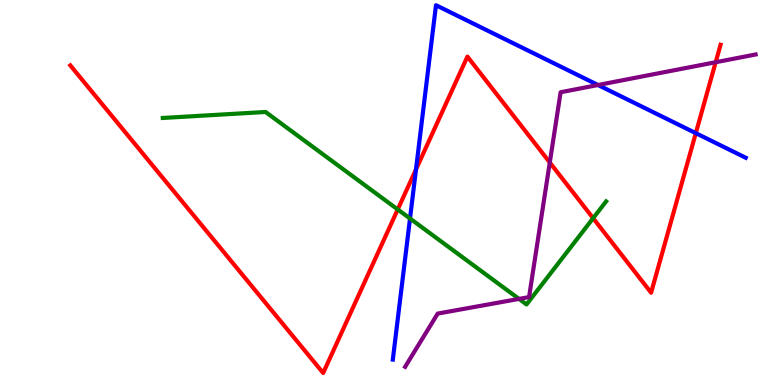[{'lines': ['blue', 'red'], 'intersections': [{'x': 5.37, 'y': 5.6}, {'x': 8.98, 'y': 6.54}]}, {'lines': ['green', 'red'], 'intersections': [{'x': 5.13, 'y': 4.56}, {'x': 7.65, 'y': 4.33}]}, {'lines': ['purple', 'red'], 'intersections': [{'x': 7.09, 'y': 5.78}, {'x': 9.23, 'y': 8.38}]}, {'lines': ['blue', 'green'], 'intersections': [{'x': 5.29, 'y': 4.32}]}, {'lines': ['blue', 'purple'], 'intersections': [{'x': 7.72, 'y': 7.79}]}, {'lines': ['green', 'purple'], 'intersections': [{'x': 6.7, 'y': 2.24}]}]